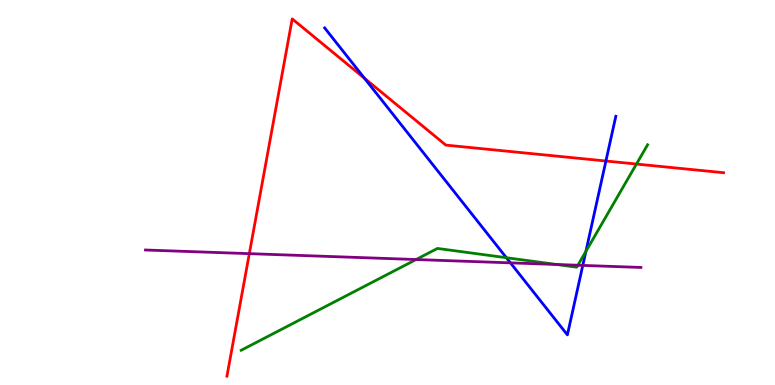[{'lines': ['blue', 'red'], 'intersections': [{'x': 4.7, 'y': 7.97}, {'x': 7.82, 'y': 5.82}]}, {'lines': ['green', 'red'], 'intersections': [{'x': 8.21, 'y': 5.74}]}, {'lines': ['purple', 'red'], 'intersections': [{'x': 3.22, 'y': 3.41}]}, {'lines': ['blue', 'green'], 'intersections': [{'x': 6.53, 'y': 3.31}, {'x': 7.56, 'y': 3.47}]}, {'lines': ['blue', 'purple'], 'intersections': [{'x': 6.59, 'y': 3.17}, {'x': 7.52, 'y': 3.11}]}, {'lines': ['green', 'purple'], 'intersections': [{'x': 5.37, 'y': 3.26}, {'x': 7.18, 'y': 3.13}, {'x': 7.46, 'y': 3.11}]}]